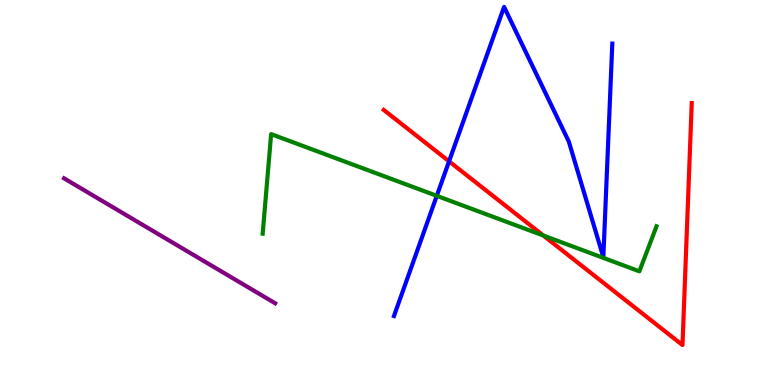[{'lines': ['blue', 'red'], 'intersections': [{'x': 5.79, 'y': 5.81}]}, {'lines': ['green', 'red'], 'intersections': [{'x': 7.01, 'y': 3.88}]}, {'lines': ['purple', 'red'], 'intersections': []}, {'lines': ['blue', 'green'], 'intersections': [{'x': 5.64, 'y': 4.91}]}, {'lines': ['blue', 'purple'], 'intersections': []}, {'lines': ['green', 'purple'], 'intersections': []}]